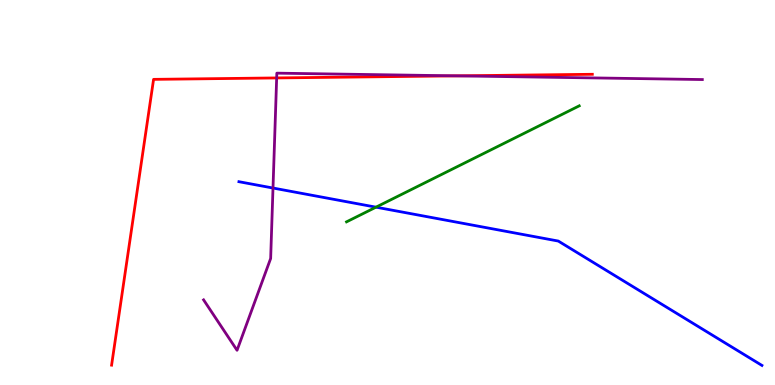[{'lines': ['blue', 'red'], 'intersections': []}, {'lines': ['green', 'red'], 'intersections': []}, {'lines': ['purple', 'red'], 'intersections': [{'x': 3.57, 'y': 7.98}, {'x': 5.89, 'y': 8.03}]}, {'lines': ['blue', 'green'], 'intersections': [{'x': 4.85, 'y': 4.62}]}, {'lines': ['blue', 'purple'], 'intersections': [{'x': 3.52, 'y': 5.12}]}, {'lines': ['green', 'purple'], 'intersections': []}]